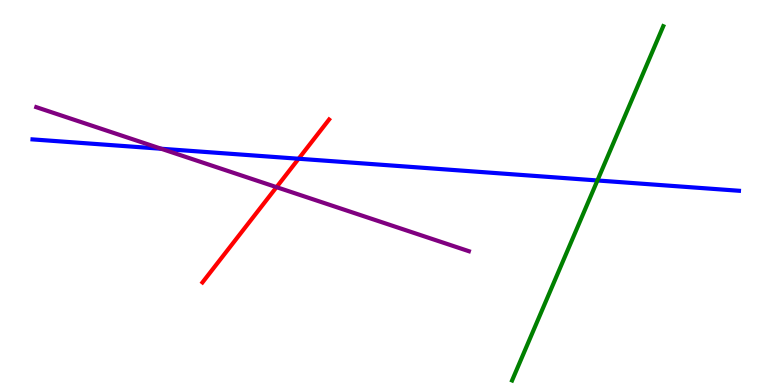[{'lines': ['blue', 'red'], 'intersections': [{'x': 3.85, 'y': 5.88}]}, {'lines': ['green', 'red'], 'intersections': []}, {'lines': ['purple', 'red'], 'intersections': [{'x': 3.57, 'y': 5.14}]}, {'lines': ['blue', 'green'], 'intersections': [{'x': 7.71, 'y': 5.31}]}, {'lines': ['blue', 'purple'], 'intersections': [{'x': 2.08, 'y': 6.14}]}, {'lines': ['green', 'purple'], 'intersections': []}]